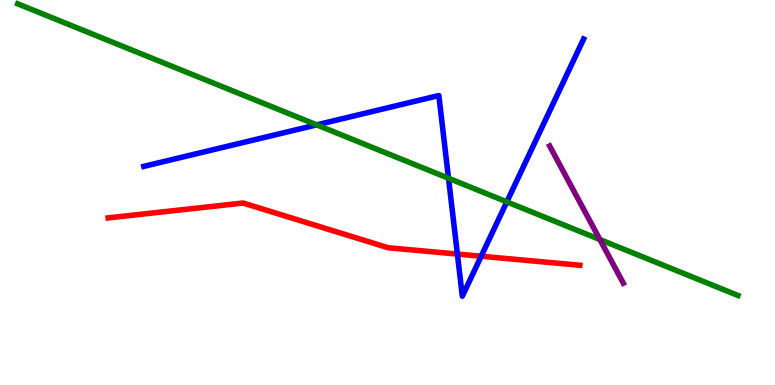[{'lines': ['blue', 'red'], 'intersections': [{'x': 5.9, 'y': 3.4}, {'x': 6.21, 'y': 3.34}]}, {'lines': ['green', 'red'], 'intersections': []}, {'lines': ['purple', 'red'], 'intersections': []}, {'lines': ['blue', 'green'], 'intersections': [{'x': 4.09, 'y': 6.76}, {'x': 5.79, 'y': 5.37}, {'x': 6.54, 'y': 4.76}]}, {'lines': ['blue', 'purple'], 'intersections': []}, {'lines': ['green', 'purple'], 'intersections': [{'x': 7.74, 'y': 3.78}]}]